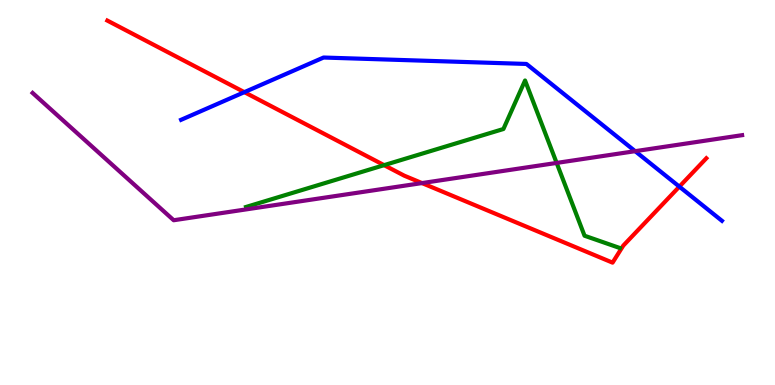[{'lines': ['blue', 'red'], 'intersections': [{'x': 3.15, 'y': 7.61}, {'x': 8.77, 'y': 5.15}]}, {'lines': ['green', 'red'], 'intersections': [{'x': 4.96, 'y': 5.71}]}, {'lines': ['purple', 'red'], 'intersections': [{'x': 5.45, 'y': 5.24}]}, {'lines': ['blue', 'green'], 'intersections': []}, {'lines': ['blue', 'purple'], 'intersections': [{'x': 8.2, 'y': 6.07}]}, {'lines': ['green', 'purple'], 'intersections': [{'x': 7.18, 'y': 5.77}]}]